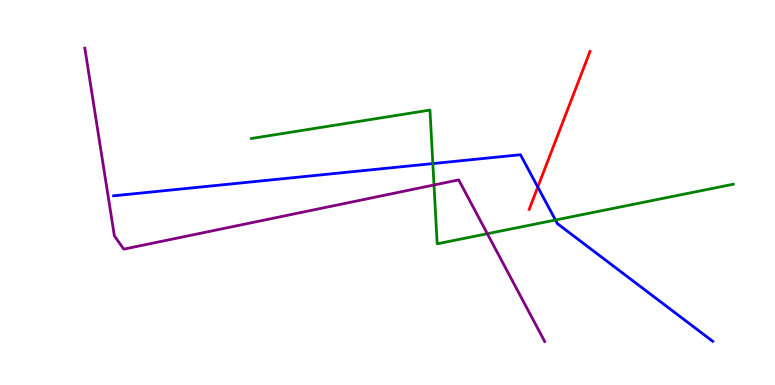[{'lines': ['blue', 'red'], 'intersections': [{'x': 6.94, 'y': 5.14}]}, {'lines': ['green', 'red'], 'intersections': []}, {'lines': ['purple', 'red'], 'intersections': []}, {'lines': ['blue', 'green'], 'intersections': [{'x': 5.59, 'y': 5.75}, {'x': 7.17, 'y': 4.29}]}, {'lines': ['blue', 'purple'], 'intersections': []}, {'lines': ['green', 'purple'], 'intersections': [{'x': 5.6, 'y': 5.19}, {'x': 6.29, 'y': 3.93}]}]